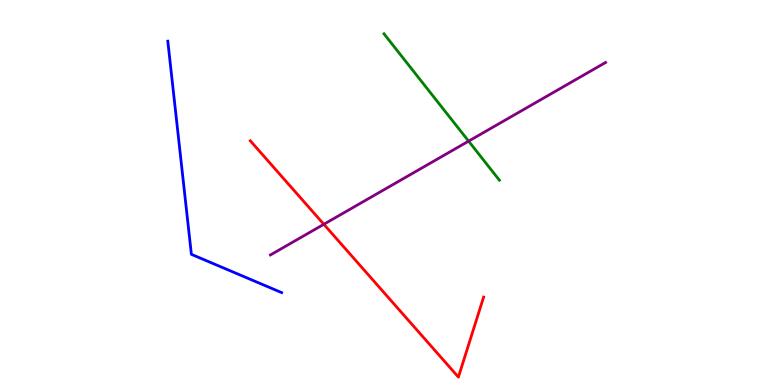[{'lines': ['blue', 'red'], 'intersections': []}, {'lines': ['green', 'red'], 'intersections': []}, {'lines': ['purple', 'red'], 'intersections': [{'x': 4.18, 'y': 4.17}]}, {'lines': ['blue', 'green'], 'intersections': []}, {'lines': ['blue', 'purple'], 'intersections': []}, {'lines': ['green', 'purple'], 'intersections': [{'x': 6.05, 'y': 6.33}]}]